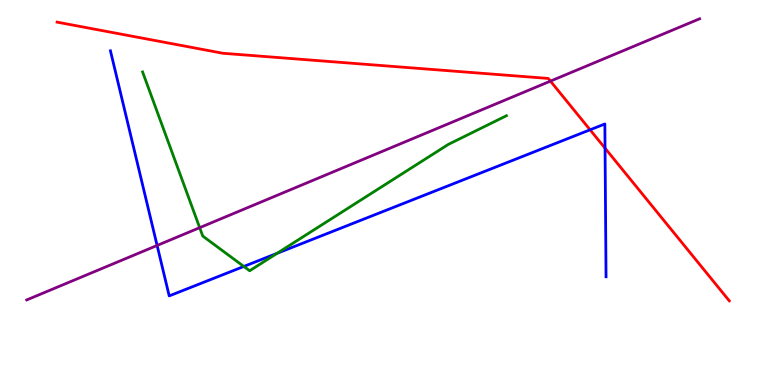[{'lines': ['blue', 'red'], 'intersections': [{'x': 7.61, 'y': 6.63}, {'x': 7.81, 'y': 6.15}]}, {'lines': ['green', 'red'], 'intersections': []}, {'lines': ['purple', 'red'], 'intersections': [{'x': 7.1, 'y': 7.89}]}, {'lines': ['blue', 'green'], 'intersections': [{'x': 3.15, 'y': 3.08}, {'x': 3.58, 'y': 3.42}]}, {'lines': ['blue', 'purple'], 'intersections': [{'x': 2.03, 'y': 3.62}]}, {'lines': ['green', 'purple'], 'intersections': [{'x': 2.58, 'y': 4.09}]}]